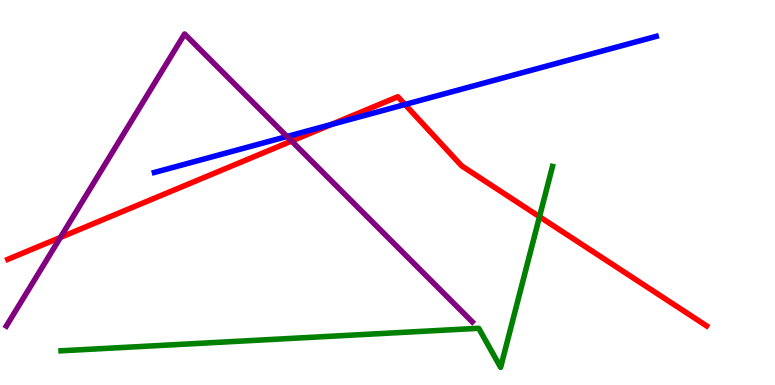[{'lines': ['blue', 'red'], 'intersections': [{'x': 4.27, 'y': 6.77}, {'x': 5.23, 'y': 7.29}]}, {'lines': ['green', 'red'], 'intersections': [{'x': 6.96, 'y': 4.37}]}, {'lines': ['purple', 'red'], 'intersections': [{'x': 0.78, 'y': 3.83}, {'x': 3.76, 'y': 6.34}]}, {'lines': ['blue', 'green'], 'intersections': []}, {'lines': ['blue', 'purple'], 'intersections': [{'x': 3.7, 'y': 6.45}]}, {'lines': ['green', 'purple'], 'intersections': []}]